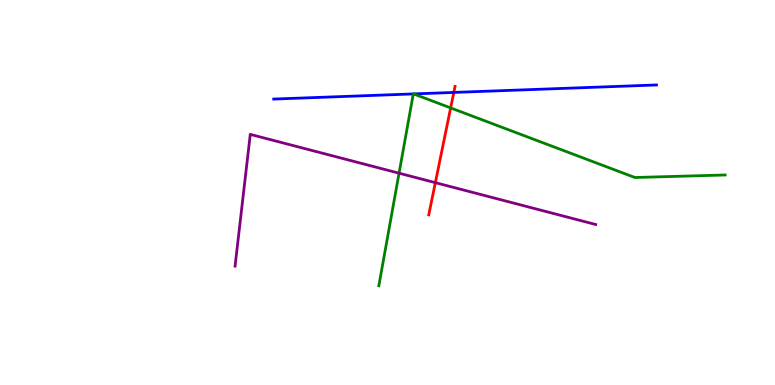[{'lines': ['blue', 'red'], 'intersections': [{'x': 5.86, 'y': 7.6}]}, {'lines': ['green', 'red'], 'intersections': [{'x': 5.81, 'y': 7.2}]}, {'lines': ['purple', 'red'], 'intersections': [{'x': 5.62, 'y': 5.26}]}, {'lines': ['blue', 'green'], 'intersections': [{'x': 5.33, 'y': 7.56}, {'x': 5.34, 'y': 7.56}]}, {'lines': ['blue', 'purple'], 'intersections': []}, {'lines': ['green', 'purple'], 'intersections': [{'x': 5.15, 'y': 5.5}]}]